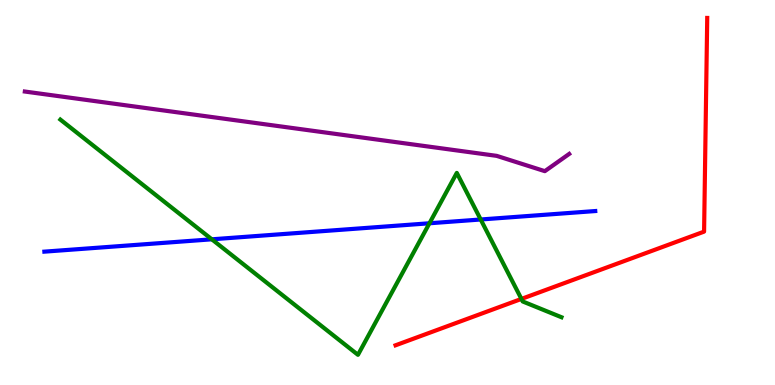[{'lines': ['blue', 'red'], 'intersections': []}, {'lines': ['green', 'red'], 'intersections': [{'x': 6.73, 'y': 2.24}]}, {'lines': ['purple', 'red'], 'intersections': []}, {'lines': ['blue', 'green'], 'intersections': [{'x': 2.73, 'y': 3.78}, {'x': 5.54, 'y': 4.2}, {'x': 6.2, 'y': 4.3}]}, {'lines': ['blue', 'purple'], 'intersections': []}, {'lines': ['green', 'purple'], 'intersections': []}]